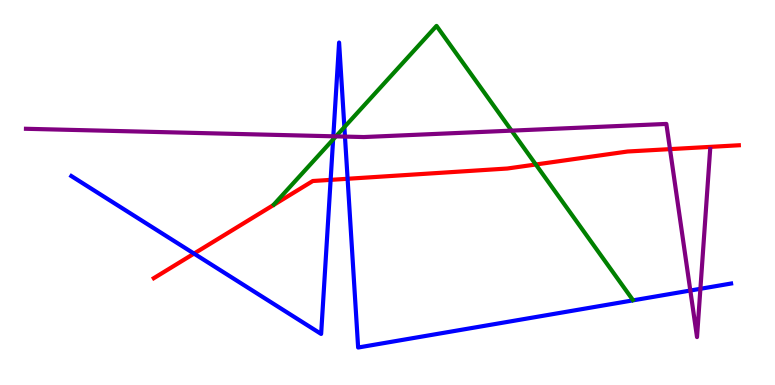[{'lines': ['blue', 'red'], 'intersections': [{'x': 2.5, 'y': 3.41}, {'x': 4.27, 'y': 5.33}, {'x': 4.49, 'y': 5.36}]}, {'lines': ['green', 'red'], 'intersections': [{'x': 6.91, 'y': 5.73}]}, {'lines': ['purple', 'red'], 'intersections': [{'x': 8.65, 'y': 6.13}]}, {'lines': ['blue', 'green'], 'intersections': [{'x': 4.3, 'y': 6.38}, {'x': 4.44, 'y': 6.7}]}, {'lines': ['blue', 'purple'], 'intersections': [{'x': 4.3, 'y': 6.46}, {'x': 4.45, 'y': 6.45}, {'x': 8.91, 'y': 2.45}, {'x': 9.04, 'y': 2.5}]}, {'lines': ['green', 'purple'], 'intersections': [{'x': 4.33, 'y': 6.46}, {'x': 6.6, 'y': 6.61}]}]